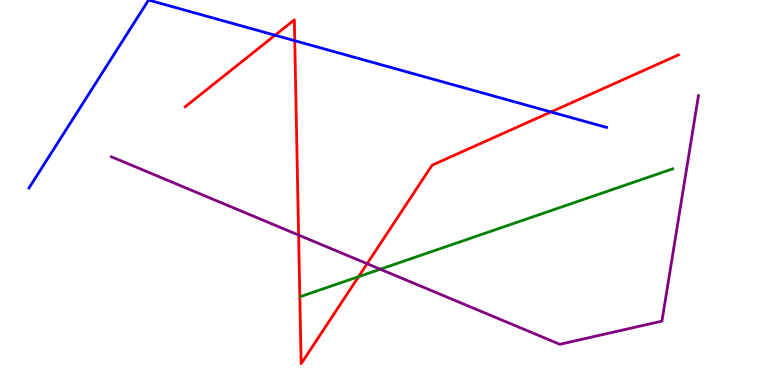[{'lines': ['blue', 'red'], 'intersections': [{'x': 3.55, 'y': 9.09}, {'x': 3.8, 'y': 8.94}, {'x': 7.11, 'y': 7.09}]}, {'lines': ['green', 'red'], 'intersections': [{'x': 4.63, 'y': 2.81}]}, {'lines': ['purple', 'red'], 'intersections': [{'x': 3.85, 'y': 3.89}, {'x': 4.74, 'y': 3.15}]}, {'lines': ['blue', 'green'], 'intersections': []}, {'lines': ['blue', 'purple'], 'intersections': []}, {'lines': ['green', 'purple'], 'intersections': [{'x': 4.91, 'y': 3.01}]}]